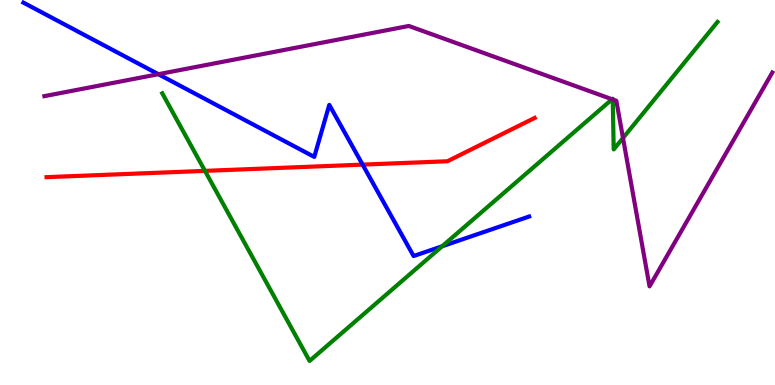[{'lines': ['blue', 'red'], 'intersections': [{'x': 4.68, 'y': 5.72}]}, {'lines': ['green', 'red'], 'intersections': [{'x': 2.64, 'y': 5.56}]}, {'lines': ['purple', 'red'], 'intersections': []}, {'lines': ['blue', 'green'], 'intersections': [{'x': 5.71, 'y': 3.6}]}, {'lines': ['blue', 'purple'], 'intersections': [{'x': 2.04, 'y': 8.07}]}, {'lines': ['green', 'purple'], 'intersections': [{'x': 7.9, 'y': 7.42}, {'x': 7.91, 'y': 7.42}, {'x': 8.04, 'y': 6.42}]}]